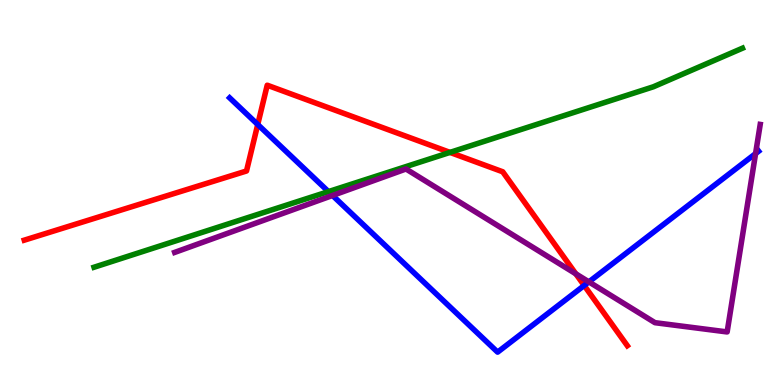[{'lines': ['blue', 'red'], 'intersections': [{'x': 3.33, 'y': 6.77}, {'x': 7.54, 'y': 2.58}]}, {'lines': ['green', 'red'], 'intersections': [{'x': 5.81, 'y': 6.04}]}, {'lines': ['purple', 'red'], 'intersections': [{'x': 7.43, 'y': 2.89}]}, {'lines': ['blue', 'green'], 'intersections': [{'x': 4.24, 'y': 5.02}]}, {'lines': ['blue', 'purple'], 'intersections': [{'x': 4.29, 'y': 4.92}, {'x': 7.6, 'y': 2.68}, {'x': 9.75, 'y': 6.01}]}, {'lines': ['green', 'purple'], 'intersections': []}]